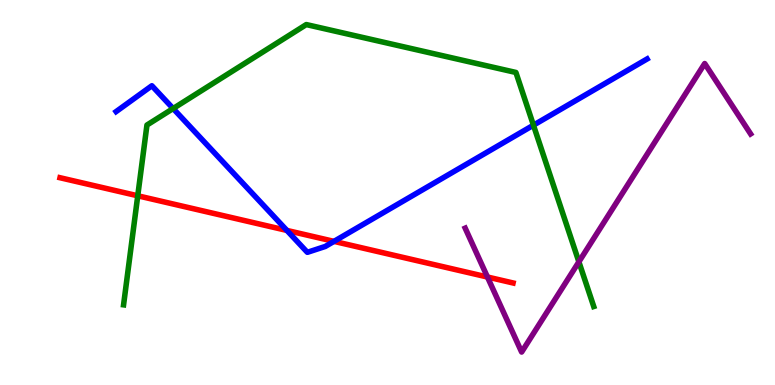[{'lines': ['blue', 'red'], 'intersections': [{'x': 3.7, 'y': 4.01}, {'x': 4.31, 'y': 3.73}]}, {'lines': ['green', 'red'], 'intersections': [{'x': 1.78, 'y': 4.91}]}, {'lines': ['purple', 'red'], 'intersections': [{'x': 6.29, 'y': 2.8}]}, {'lines': ['blue', 'green'], 'intersections': [{'x': 2.23, 'y': 7.18}, {'x': 6.88, 'y': 6.75}]}, {'lines': ['blue', 'purple'], 'intersections': []}, {'lines': ['green', 'purple'], 'intersections': [{'x': 7.47, 'y': 3.2}]}]